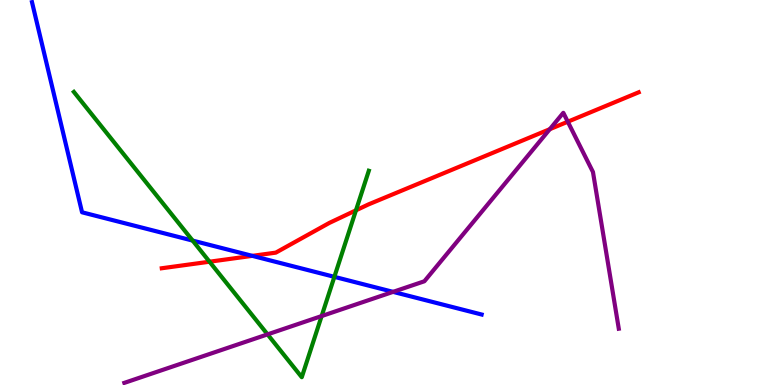[{'lines': ['blue', 'red'], 'intersections': [{'x': 3.26, 'y': 3.35}]}, {'lines': ['green', 'red'], 'intersections': [{'x': 2.7, 'y': 3.2}, {'x': 4.59, 'y': 4.54}]}, {'lines': ['purple', 'red'], 'intersections': [{'x': 7.09, 'y': 6.64}, {'x': 7.33, 'y': 6.84}]}, {'lines': ['blue', 'green'], 'intersections': [{'x': 2.49, 'y': 3.75}, {'x': 4.31, 'y': 2.81}]}, {'lines': ['blue', 'purple'], 'intersections': [{'x': 5.07, 'y': 2.42}]}, {'lines': ['green', 'purple'], 'intersections': [{'x': 3.45, 'y': 1.32}, {'x': 4.15, 'y': 1.79}]}]